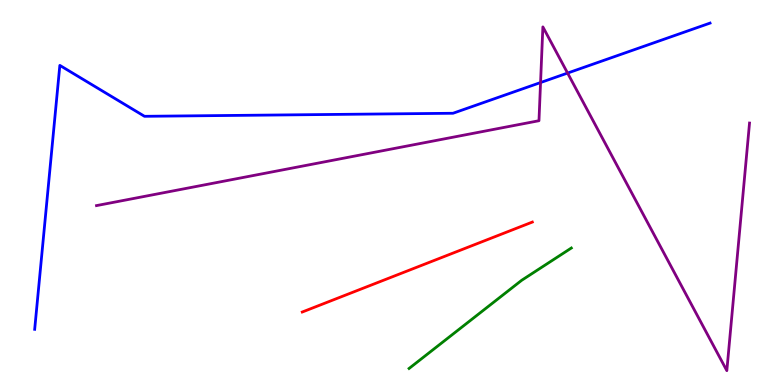[{'lines': ['blue', 'red'], 'intersections': []}, {'lines': ['green', 'red'], 'intersections': []}, {'lines': ['purple', 'red'], 'intersections': []}, {'lines': ['blue', 'green'], 'intersections': []}, {'lines': ['blue', 'purple'], 'intersections': [{'x': 6.97, 'y': 7.86}, {'x': 7.32, 'y': 8.1}]}, {'lines': ['green', 'purple'], 'intersections': []}]